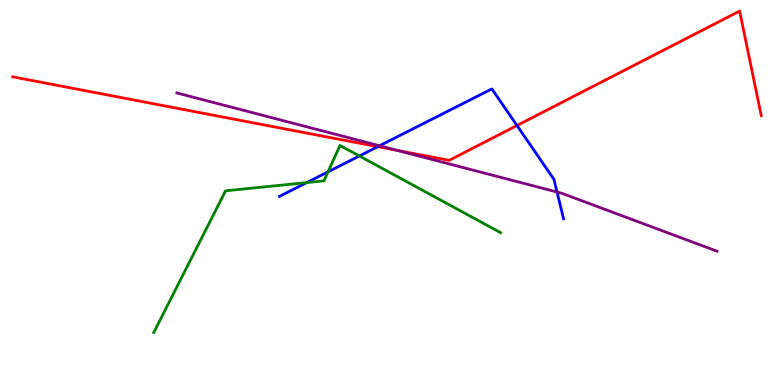[{'lines': ['blue', 'red'], 'intersections': [{'x': 4.87, 'y': 6.19}, {'x': 6.67, 'y': 6.74}]}, {'lines': ['green', 'red'], 'intersections': []}, {'lines': ['purple', 'red'], 'intersections': [{'x': 5.13, 'y': 6.09}]}, {'lines': ['blue', 'green'], 'intersections': [{'x': 3.96, 'y': 5.26}, {'x': 4.23, 'y': 5.54}, {'x': 4.64, 'y': 5.95}]}, {'lines': ['blue', 'purple'], 'intersections': [{'x': 4.9, 'y': 6.21}, {'x': 7.19, 'y': 5.01}]}, {'lines': ['green', 'purple'], 'intersections': []}]